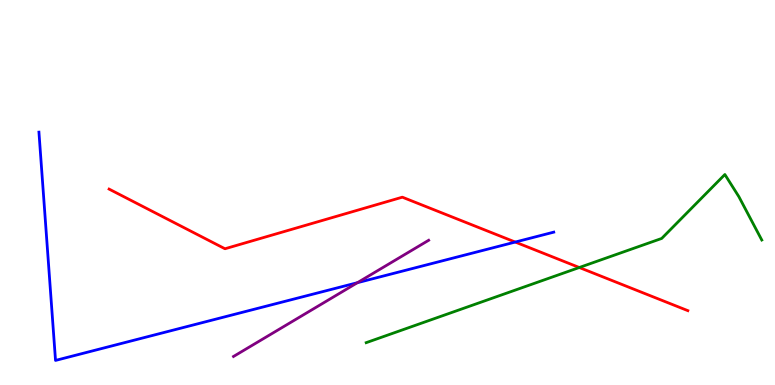[{'lines': ['blue', 'red'], 'intersections': [{'x': 6.65, 'y': 3.71}]}, {'lines': ['green', 'red'], 'intersections': [{'x': 7.47, 'y': 3.05}]}, {'lines': ['purple', 'red'], 'intersections': []}, {'lines': ['blue', 'green'], 'intersections': []}, {'lines': ['blue', 'purple'], 'intersections': [{'x': 4.61, 'y': 2.66}]}, {'lines': ['green', 'purple'], 'intersections': []}]